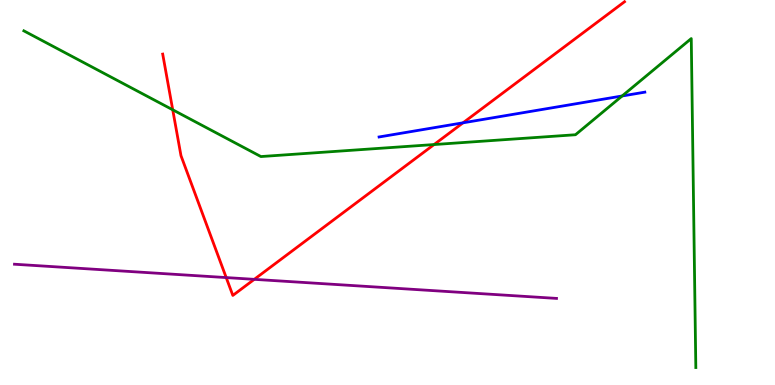[{'lines': ['blue', 'red'], 'intersections': [{'x': 5.97, 'y': 6.81}]}, {'lines': ['green', 'red'], 'intersections': [{'x': 2.23, 'y': 7.15}, {'x': 5.6, 'y': 6.25}]}, {'lines': ['purple', 'red'], 'intersections': [{'x': 2.92, 'y': 2.79}, {'x': 3.28, 'y': 2.74}]}, {'lines': ['blue', 'green'], 'intersections': [{'x': 8.03, 'y': 7.51}]}, {'lines': ['blue', 'purple'], 'intersections': []}, {'lines': ['green', 'purple'], 'intersections': []}]